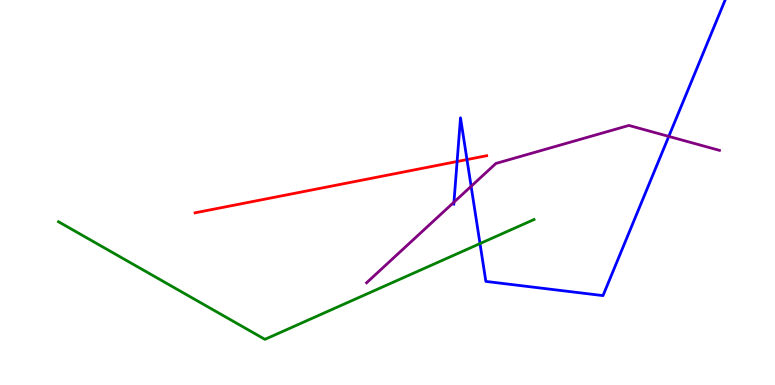[{'lines': ['blue', 'red'], 'intersections': [{'x': 5.9, 'y': 5.8}, {'x': 6.03, 'y': 5.86}]}, {'lines': ['green', 'red'], 'intersections': []}, {'lines': ['purple', 'red'], 'intersections': []}, {'lines': ['blue', 'green'], 'intersections': [{'x': 6.19, 'y': 3.67}]}, {'lines': ['blue', 'purple'], 'intersections': [{'x': 5.86, 'y': 4.75}, {'x': 6.08, 'y': 5.16}, {'x': 8.63, 'y': 6.46}]}, {'lines': ['green', 'purple'], 'intersections': []}]